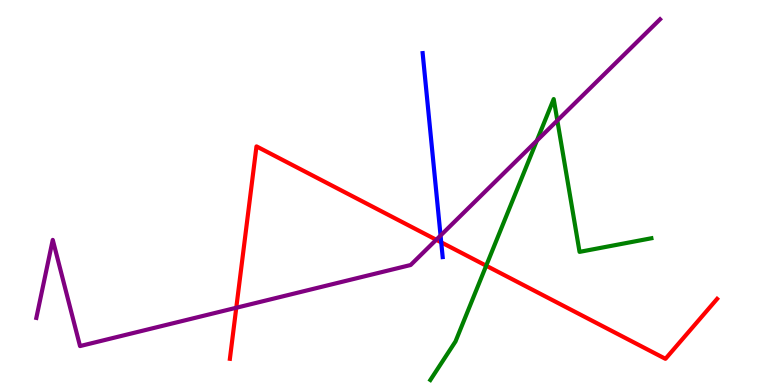[{'lines': ['blue', 'red'], 'intersections': [{'x': 5.69, 'y': 3.71}]}, {'lines': ['green', 'red'], 'intersections': [{'x': 6.27, 'y': 3.1}]}, {'lines': ['purple', 'red'], 'intersections': [{'x': 3.05, 'y': 2.01}, {'x': 5.63, 'y': 3.77}]}, {'lines': ['blue', 'green'], 'intersections': []}, {'lines': ['blue', 'purple'], 'intersections': [{'x': 5.68, 'y': 3.88}]}, {'lines': ['green', 'purple'], 'intersections': [{'x': 6.93, 'y': 6.35}, {'x': 7.19, 'y': 6.87}]}]